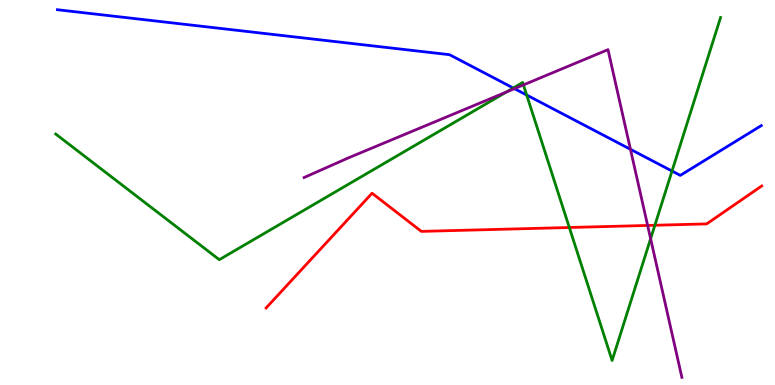[{'lines': ['blue', 'red'], 'intersections': []}, {'lines': ['green', 'red'], 'intersections': [{'x': 7.35, 'y': 4.09}, {'x': 8.45, 'y': 4.15}]}, {'lines': ['purple', 'red'], 'intersections': [{'x': 8.36, 'y': 4.14}]}, {'lines': ['blue', 'green'], 'intersections': [{'x': 6.62, 'y': 7.71}, {'x': 6.8, 'y': 7.53}, {'x': 8.67, 'y': 5.56}]}, {'lines': ['blue', 'purple'], 'intersections': [{'x': 6.64, 'y': 7.7}, {'x': 8.14, 'y': 6.12}]}, {'lines': ['green', 'purple'], 'intersections': [{'x': 6.53, 'y': 7.61}, {'x': 6.75, 'y': 7.79}, {'x': 8.4, 'y': 3.8}]}]